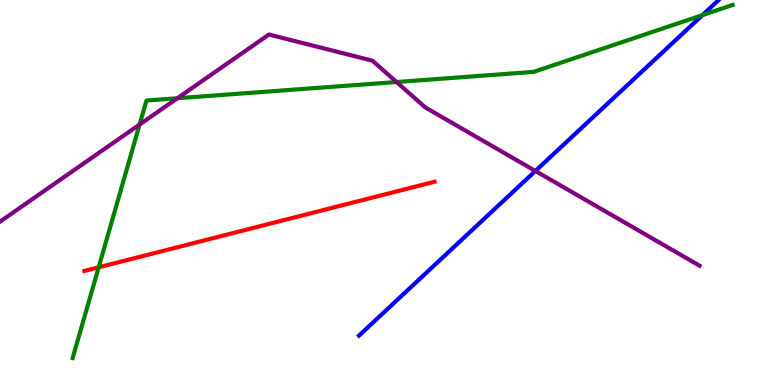[{'lines': ['blue', 'red'], 'intersections': []}, {'lines': ['green', 'red'], 'intersections': [{'x': 1.27, 'y': 3.06}]}, {'lines': ['purple', 'red'], 'intersections': []}, {'lines': ['blue', 'green'], 'intersections': [{'x': 9.06, 'y': 9.61}]}, {'lines': ['blue', 'purple'], 'intersections': [{'x': 6.91, 'y': 5.56}]}, {'lines': ['green', 'purple'], 'intersections': [{'x': 1.8, 'y': 6.77}, {'x': 2.29, 'y': 7.45}, {'x': 5.12, 'y': 7.87}]}]